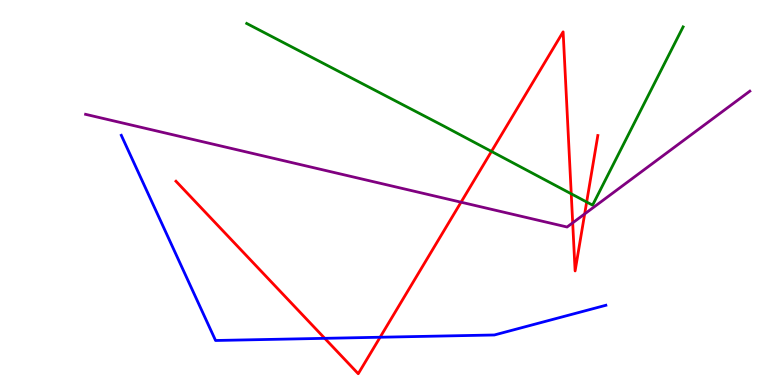[{'lines': ['blue', 'red'], 'intersections': [{'x': 4.19, 'y': 1.21}, {'x': 4.9, 'y': 1.24}]}, {'lines': ['green', 'red'], 'intersections': [{'x': 6.34, 'y': 6.07}, {'x': 7.37, 'y': 4.97}, {'x': 7.57, 'y': 4.75}]}, {'lines': ['purple', 'red'], 'intersections': [{'x': 5.95, 'y': 4.75}, {'x': 7.39, 'y': 4.21}, {'x': 7.54, 'y': 4.44}]}, {'lines': ['blue', 'green'], 'intersections': []}, {'lines': ['blue', 'purple'], 'intersections': []}, {'lines': ['green', 'purple'], 'intersections': []}]